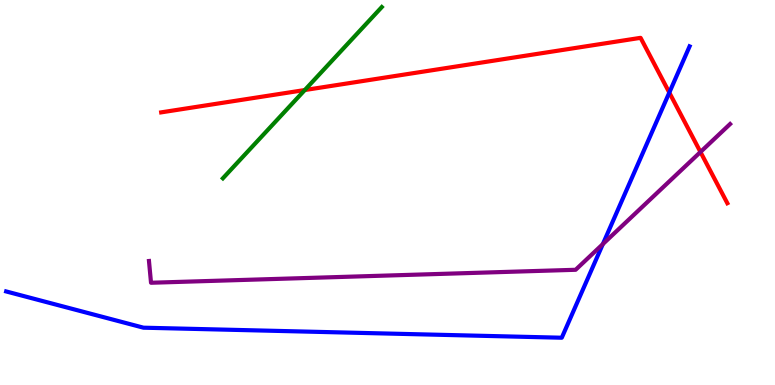[{'lines': ['blue', 'red'], 'intersections': [{'x': 8.64, 'y': 7.6}]}, {'lines': ['green', 'red'], 'intersections': [{'x': 3.93, 'y': 7.66}]}, {'lines': ['purple', 'red'], 'intersections': [{'x': 9.04, 'y': 6.05}]}, {'lines': ['blue', 'green'], 'intersections': []}, {'lines': ['blue', 'purple'], 'intersections': [{'x': 7.78, 'y': 3.66}]}, {'lines': ['green', 'purple'], 'intersections': []}]